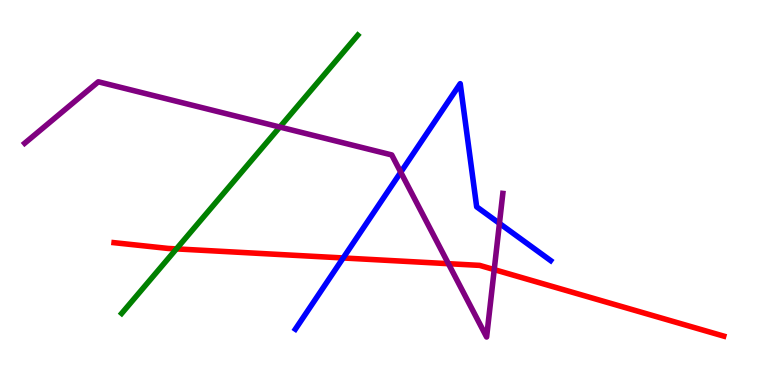[{'lines': ['blue', 'red'], 'intersections': [{'x': 4.43, 'y': 3.3}]}, {'lines': ['green', 'red'], 'intersections': [{'x': 2.28, 'y': 3.54}]}, {'lines': ['purple', 'red'], 'intersections': [{'x': 5.79, 'y': 3.15}, {'x': 6.38, 'y': 3.0}]}, {'lines': ['blue', 'green'], 'intersections': []}, {'lines': ['blue', 'purple'], 'intersections': [{'x': 5.17, 'y': 5.53}, {'x': 6.44, 'y': 4.2}]}, {'lines': ['green', 'purple'], 'intersections': [{'x': 3.61, 'y': 6.7}]}]